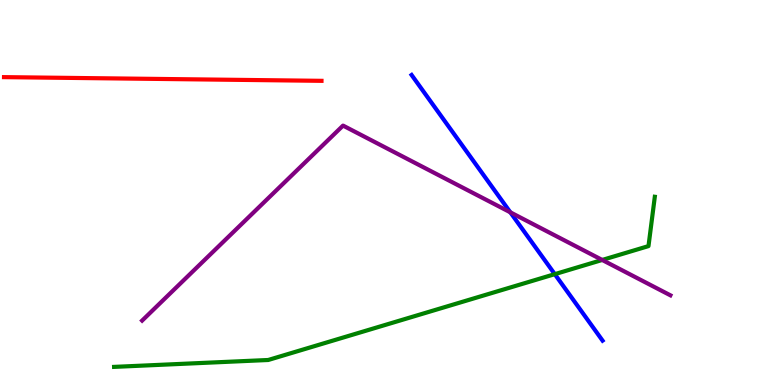[{'lines': ['blue', 'red'], 'intersections': []}, {'lines': ['green', 'red'], 'intersections': []}, {'lines': ['purple', 'red'], 'intersections': []}, {'lines': ['blue', 'green'], 'intersections': [{'x': 7.16, 'y': 2.88}]}, {'lines': ['blue', 'purple'], 'intersections': [{'x': 6.58, 'y': 4.49}]}, {'lines': ['green', 'purple'], 'intersections': [{'x': 7.77, 'y': 3.25}]}]